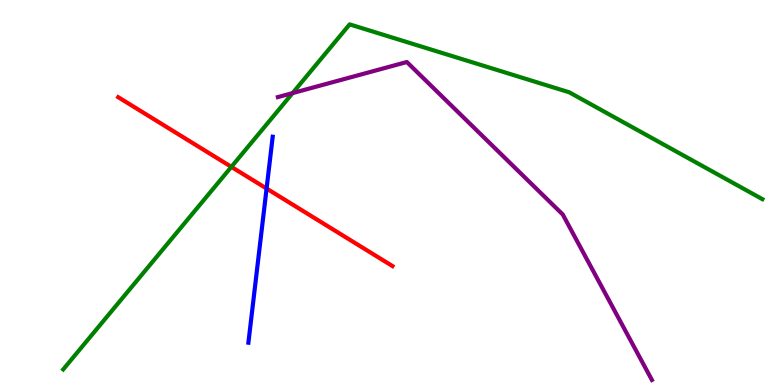[{'lines': ['blue', 'red'], 'intersections': [{'x': 3.44, 'y': 5.1}]}, {'lines': ['green', 'red'], 'intersections': [{'x': 2.99, 'y': 5.67}]}, {'lines': ['purple', 'red'], 'intersections': []}, {'lines': ['blue', 'green'], 'intersections': []}, {'lines': ['blue', 'purple'], 'intersections': []}, {'lines': ['green', 'purple'], 'intersections': [{'x': 3.78, 'y': 7.58}]}]